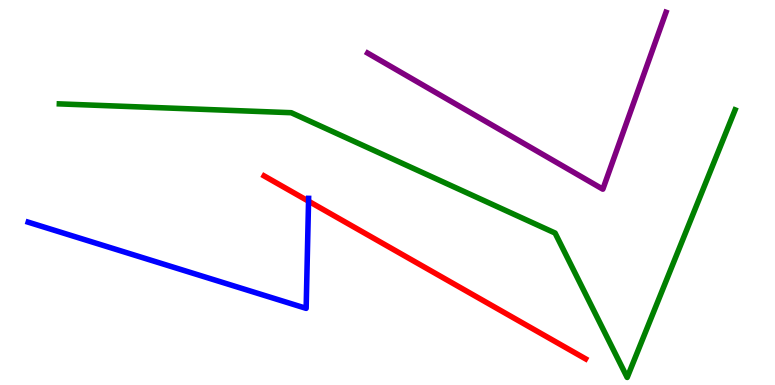[{'lines': ['blue', 'red'], 'intersections': [{'x': 3.98, 'y': 4.77}]}, {'lines': ['green', 'red'], 'intersections': []}, {'lines': ['purple', 'red'], 'intersections': []}, {'lines': ['blue', 'green'], 'intersections': []}, {'lines': ['blue', 'purple'], 'intersections': []}, {'lines': ['green', 'purple'], 'intersections': []}]